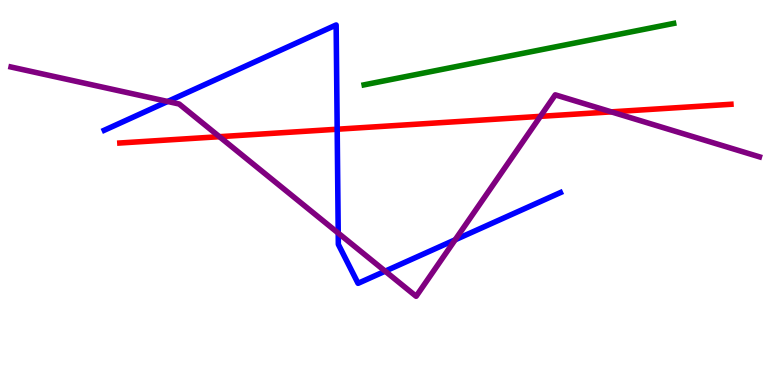[{'lines': ['blue', 'red'], 'intersections': [{'x': 4.35, 'y': 6.64}]}, {'lines': ['green', 'red'], 'intersections': []}, {'lines': ['purple', 'red'], 'intersections': [{'x': 2.83, 'y': 6.45}, {'x': 6.97, 'y': 6.98}, {'x': 7.89, 'y': 7.09}]}, {'lines': ['blue', 'green'], 'intersections': []}, {'lines': ['blue', 'purple'], 'intersections': [{'x': 2.16, 'y': 7.36}, {'x': 4.36, 'y': 3.95}, {'x': 4.97, 'y': 2.96}, {'x': 5.87, 'y': 3.77}]}, {'lines': ['green', 'purple'], 'intersections': []}]